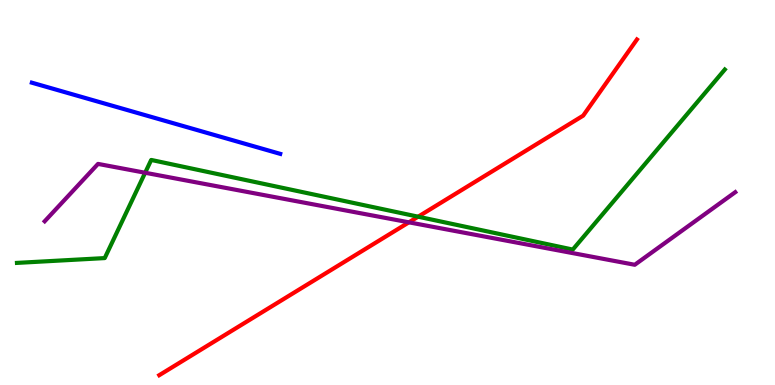[{'lines': ['blue', 'red'], 'intersections': []}, {'lines': ['green', 'red'], 'intersections': [{'x': 5.4, 'y': 4.37}]}, {'lines': ['purple', 'red'], 'intersections': [{'x': 5.28, 'y': 4.23}]}, {'lines': ['blue', 'green'], 'intersections': []}, {'lines': ['blue', 'purple'], 'intersections': []}, {'lines': ['green', 'purple'], 'intersections': [{'x': 1.87, 'y': 5.51}]}]